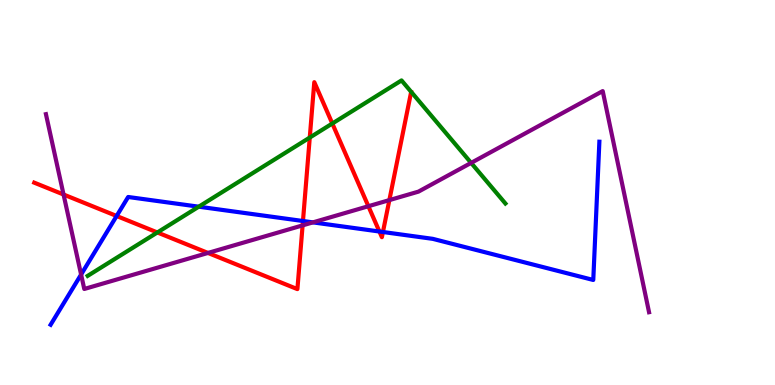[{'lines': ['blue', 'red'], 'intersections': [{'x': 1.5, 'y': 4.39}, {'x': 3.91, 'y': 4.26}, {'x': 4.9, 'y': 3.99}, {'x': 4.94, 'y': 3.97}]}, {'lines': ['green', 'red'], 'intersections': [{'x': 2.03, 'y': 3.96}, {'x': 4.0, 'y': 6.43}, {'x': 4.29, 'y': 6.79}]}, {'lines': ['purple', 'red'], 'intersections': [{'x': 0.82, 'y': 4.95}, {'x': 2.68, 'y': 3.43}, {'x': 3.9, 'y': 4.15}, {'x': 4.75, 'y': 4.64}, {'x': 5.02, 'y': 4.8}]}, {'lines': ['blue', 'green'], 'intersections': [{'x': 2.56, 'y': 4.63}]}, {'lines': ['blue', 'purple'], 'intersections': [{'x': 1.05, 'y': 2.87}, {'x': 4.04, 'y': 4.22}]}, {'lines': ['green', 'purple'], 'intersections': [{'x': 6.08, 'y': 5.77}]}]